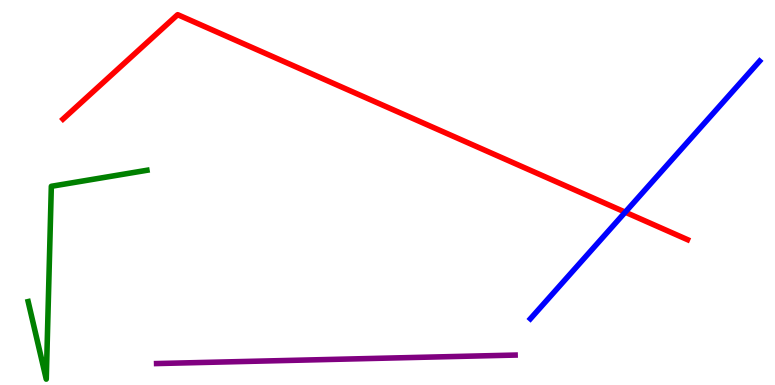[{'lines': ['blue', 'red'], 'intersections': [{'x': 8.07, 'y': 4.49}]}, {'lines': ['green', 'red'], 'intersections': []}, {'lines': ['purple', 'red'], 'intersections': []}, {'lines': ['blue', 'green'], 'intersections': []}, {'lines': ['blue', 'purple'], 'intersections': []}, {'lines': ['green', 'purple'], 'intersections': []}]